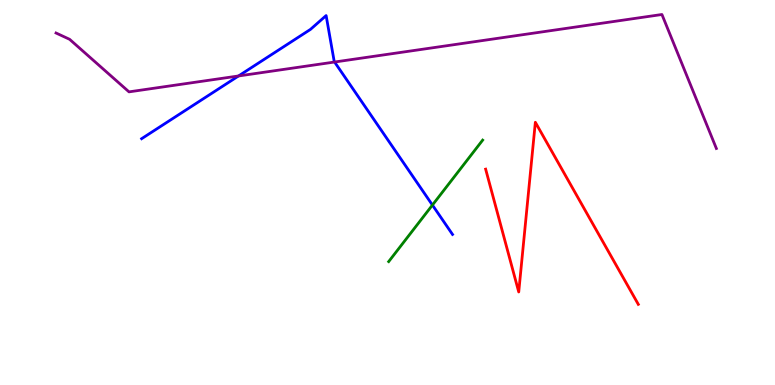[{'lines': ['blue', 'red'], 'intersections': []}, {'lines': ['green', 'red'], 'intersections': []}, {'lines': ['purple', 'red'], 'intersections': []}, {'lines': ['blue', 'green'], 'intersections': [{'x': 5.58, 'y': 4.67}]}, {'lines': ['blue', 'purple'], 'intersections': [{'x': 3.08, 'y': 8.03}, {'x': 4.32, 'y': 8.39}]}, {'lines': ['green', 'purple'], 'intersections': []}]